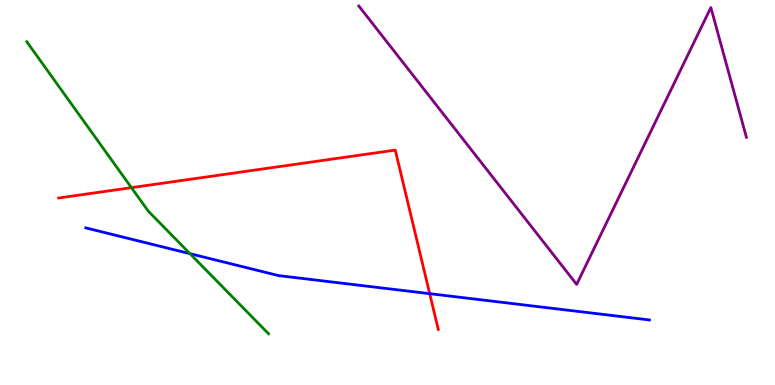[{'lines': ['blue', 'red'], 'intersections': [{'x': 5.54, 'y': 2.37}]}, {'lines': ['green', 'red'], 'intersections': [{'x': 1.7, 'y': 5.13}]}, {'lines': ['purple', 'red'], 'intersections': []}, {'lines': ['blue', 'green'], 'intersections': [{'x': 2.45, 'y': 3.41}]}, {'lines': ['blue', 'purple'], 'intersections': []}, {'lines': ['green', 'purple'], 'intersections': []}]